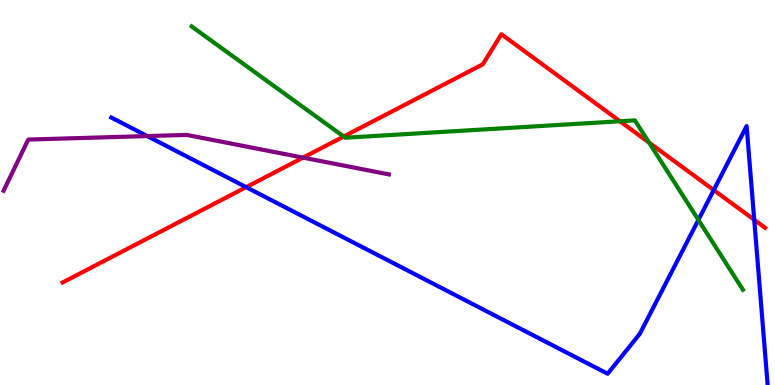[{'lines': ['blue', 'red'], 'intersections': [{'x': 3.18, 'y': 5.14}, {'x': 9.21, 'y': 5.06}, {'x': 9.73, 'y': 4.29}]}, {'lines': ['green', 'red'], 'intersections': [{'x': 4.44, 'y': 6.45}, {'x': 8.0, 'y': 6.85}, {'x': 8.38, 'y': 6.3}]}, {'lines': ['purple', 'red'], 'intersections': [{'x': 3.91, 'y': 5.91}]}, {'lines': ['blue', 'green'], 'intersections': [{'x': 9.01, 'y': 4.29}]}, {'lines': ['blue', 'purple'], 'intersections': [{'x': 1.9, 'y': 6.47}]}, {'lines': ['green', 'purple'], 'intersections': []}]